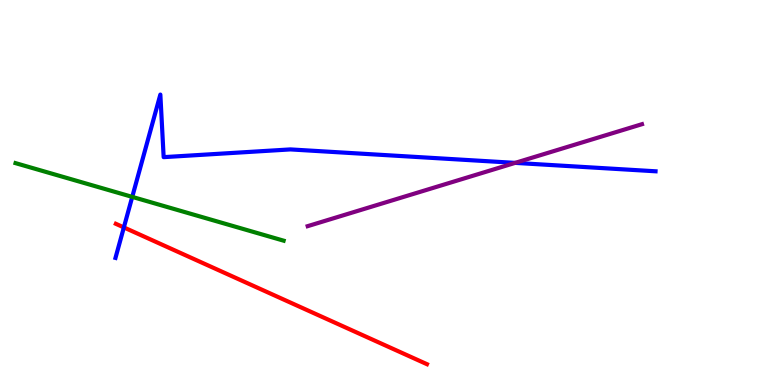[{'lines': ['blue', 'red'], 'intersections': [{'x': 1.6, 'y': 4.09}]}, {'lines': ['green', 'red'], 'intersections': []}, {'lines': ['purple', 'red'], 'intersections': []}, {'lines': ['blue', 'green'], 'intersections': [{'x': 1.71, 'y': 4.89}]}, {'lines': ['blue', 'purple'], 'intersections': [{'x': 6.65, 'y': 5.77}]}, {'lines': ['green', 'purple'], 'intersections': []}]